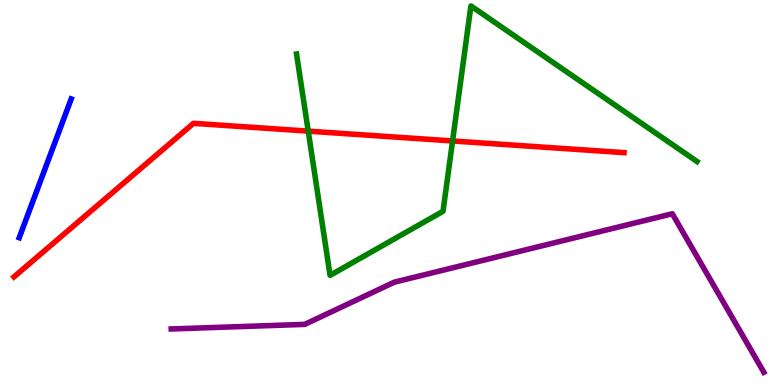[{'lines': ['blue', 'red'], 'intersections': []}, {'lines': ['green', 'red'], 'intersections': [{'x': 3.98, 'y': 6.59}, {'x': 5.84, 'y': 6.34}]}, {'lines': ['purple', 'red'], 'intersections': []}, {'lines': ['blue', 'green'], 'intersections': []}, {'lines': ['blue', 'purple'], 'intersections': []}, {'lines': ['green', 'purple'], 'intersections': []}]